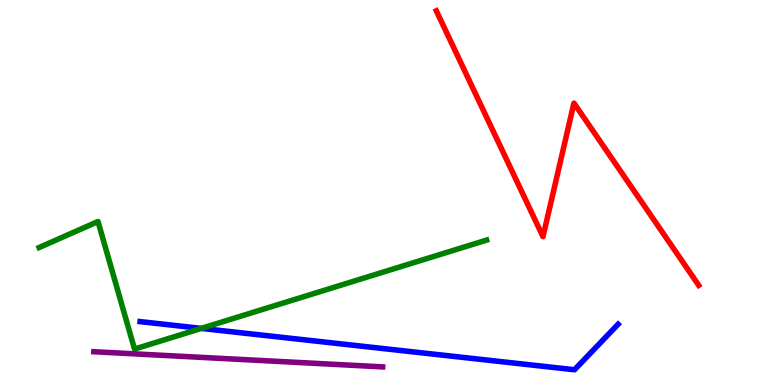[{'lines': ['blue', 'red'], 'intersections': []}, {'lines': ['green', 'red'], 'intersections': []}, {'lines': ['purple', 'red'], 'intersections': []}, {'lines': ['blue', 'green'], 'intersections': [{'x': 2.6, 'y': 1.47}]}, {'lines': ['blue', 'purple'], 'intersections': []}, {'lines': ['green', 'purple'], 'intersections': []}]